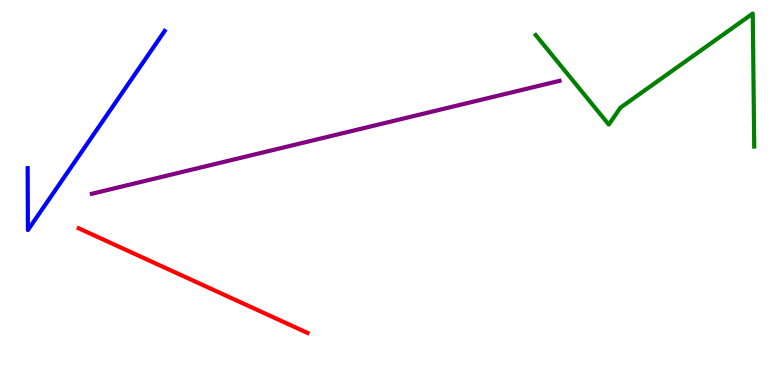[{'lines': ['blue', 'red'], 'intersections': []}, {'lines': ['green', 'red'], 'intersections': []}, {'lines': ['purple', 'red'], 'intersections': []}, {'lines': ['blue', 'green'], 'intersections': []}, {'lines': ['blue', 'purple'], 'intersections': []}, {'lines': ['green', 'purple'], 'intersections': []}]